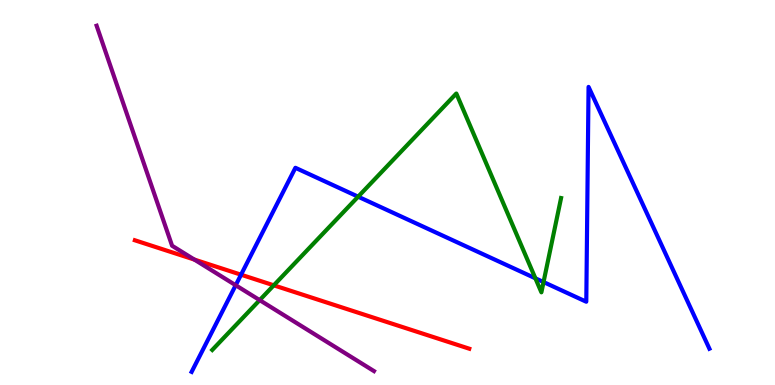[{'lines': ['blue', 'red'], 'intersections': [{'x': 3.11, 'y': 2.86}]}, {'lines': ['green', 'red'], 'intersections': [{'x': 3.53, 'y': 2.59}]}, {'lines': ['purple', 'red'], 'intersections': [{'x': 2.51, 'y': 3.26}]}, {'lines': ['blue', 'green'], 'intersections': [{'x': 4.62, 'y': 4.89}, {'x': 6.91, 'y': 2.77}, {'x': 7.01, 'y': 2.67}]}, {'lines': ['blue', 'purple'], 'intersections': [{'x': 3.04, 'y': 2.59}]}, {'lines': ['green', 'purple'], 'intersections': [{'x': 3.35, 'y': 2.2}]}]